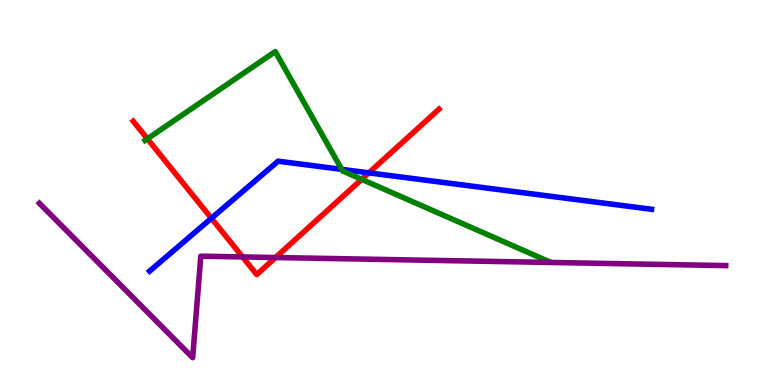[{'lines': ['blue', 'red'], 'intersections': [{'x': 2.73, 'y': 4.33}, {'x': 4.76, 'y': 5.51}]}, {'lines': ['green', 'red'], 'intersections': [{'x': 1.9, 'y': 6.39}, {'x': 4.67, 'y': 5.34}]}, {'lines': ['purple', 'red'], 'intersections': [{'x': 3.13, 'y': 3.33}, {'x': 3.56, 'y': 3.31}]}, {'lines': ['blue', 'green'], 'intersections': [{'x': 4.41, 'y': 5.6}]}, {'lines': ['blue', 'purple'], 'intersections': []}, {'lines': ['green', 'purple'], 'intersections': []}]